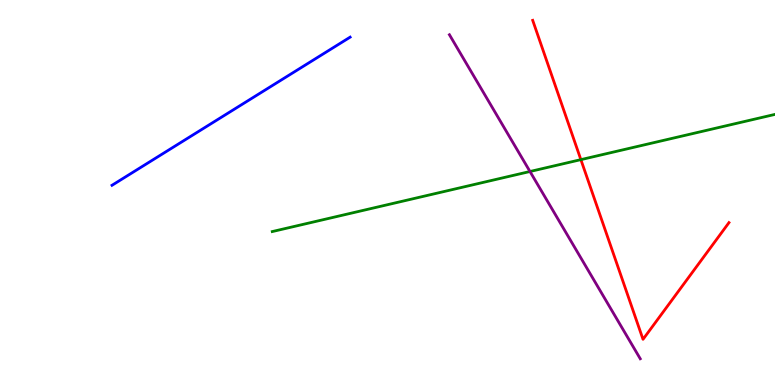[{'lines': ['blue', 'red'], 'intersections': []}, {'lines': ['green', 'red'], 'intersections': [{'x': 7.5, 'y': 5.85}]}, {'lines': ['purple', 'red'], 'intersections': []}, {'lines': ['blue', 'green'], 'intersections': []}, {'lines': ['blue', 'purple'], 'intersections': []}, {'lines': ['green', 'purple'], 'intersections': [{'x': 6.84, 'y': 5.55}]}]